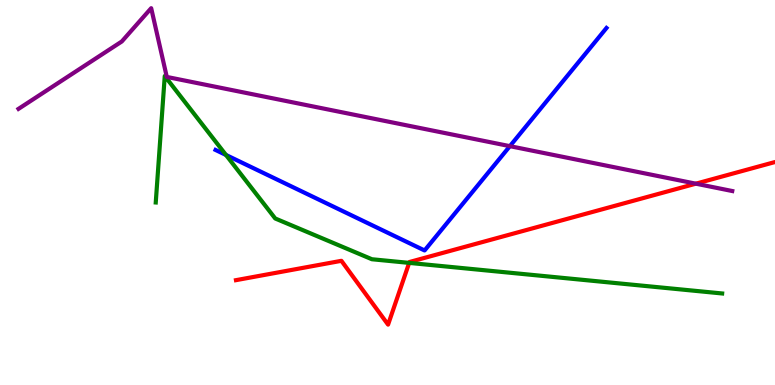[{'lines': ['blue', 'red'], 'intersections': []}, {'lines': ['green', 'red'], 'intersections': [{'x': 5.28, 'y': 3.17}]}, {'lines': ['purple', 'red'], 'intersections': [{'x': 8.98, 'y': 5.23}]}, {'lines': ['blue', 'green'], 'intersections': [{'x': 2.92, 'y': 5.97}]}, {'lines': ['blue', 'purple'], 'intersections': [{'x': 6.58, 'y': 6.2}]}, {'lines': ['green', 'purple'], 'intersections': []}]